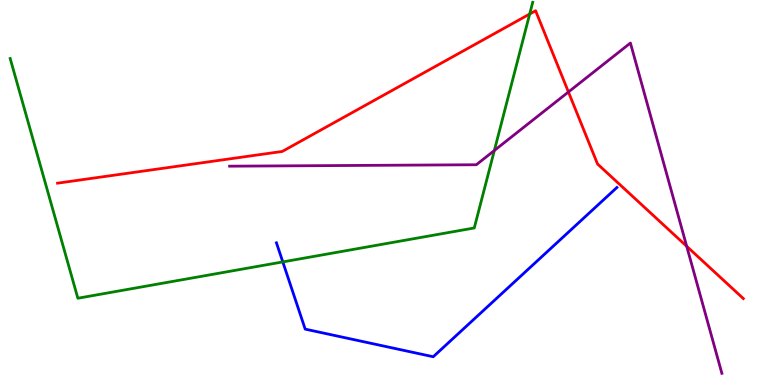[{'lines': ['blue', 'red'], 'intersections': []}, {'lines': ['green', 'red'], 'intersections': [{'x': 6.83, 'y': 9.64}]}, {'lines': ['purple', 'red'], 'intersections': [{'x': 7.33, 'y': 7.61}, {'x': 8.86, 'y': 3.6}]}, {'lines': ['blue', 'green'], 'intersections': [{'x': 3.65, 'y': 3.2}]}, {'lines': ['blue', 'purple'], 'intersections': []}, {'lines': ['green', 'purple'], 'intersections': [{'x': 6.38, 'y': 6.09}]}]